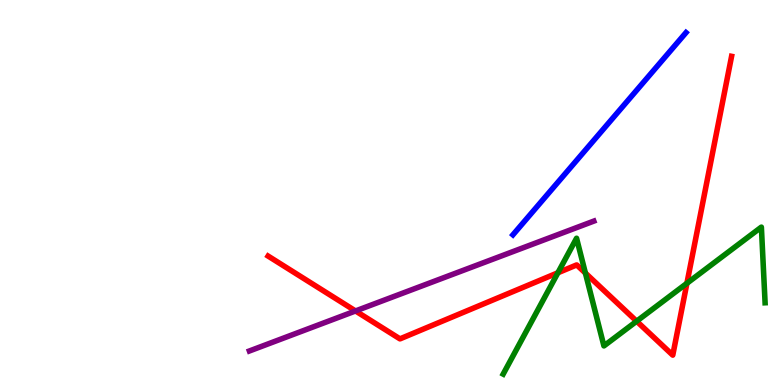[{'lines': ['blue', 'red'], 'intersections': []}, {'lines': ['green', 'red'], 'intersections': [{'x': 7.2, 'y': 2.91}, {'x': 7.55, 'y': 2.91}, {'x': 8.21, 'y': 1.66}, {'x': 8.86, 'y': 2.64}]}, {'lines': ['purple', 'red'], 'intersections': [{'x': 4.59, 'y': 1.92}]}, {'lines': ['blue', 'green'], 'intersections': []}, {'lines': ['blue', 'purple'], 'intersections': []}, {'lines': ['green', 'purple'], 'intersections': []}]